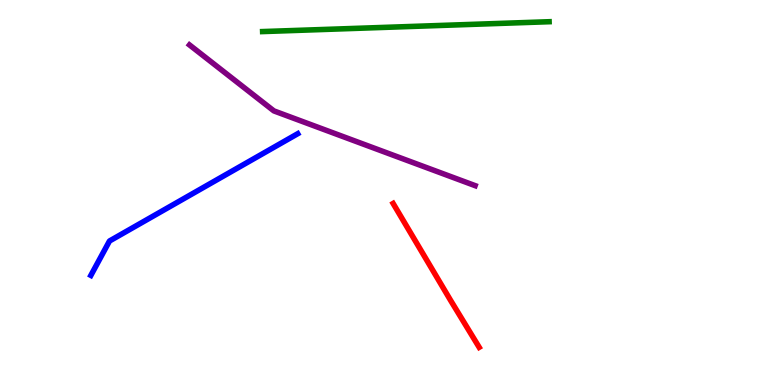[{'lines': ['blue', 'red'], 'intersections': []}, {'lines': ['green', 'red'], 'intersections': []}, {'lines': ['purple', 'red'], 'intersections': []}, {'lines': ['blue', 'green'], 'intersections': []}, {'lines': ['blue', 'purple'], 'intersections': []}, {'lines': ['green', 'purple'], 'intersections': []}]